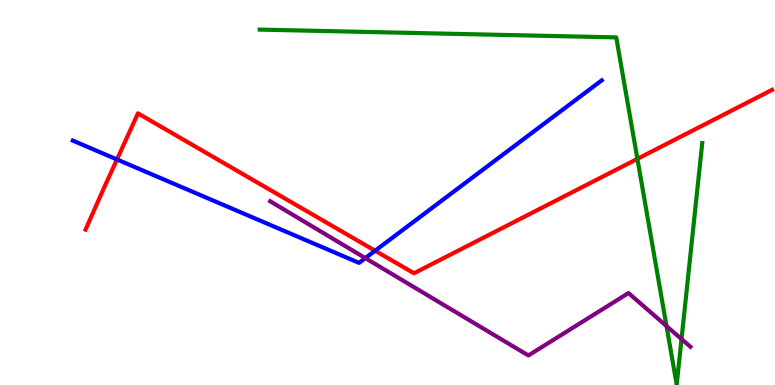[{'lines': ['blue', 'red'], 'intersections': [{'x': 1.51, 'y': 5.86}, {'x': 4.84, 'y': 3.49}]}, {'lines': ['green', 'red'], 'intersections': [{'x': 8.22, 'y': 5.87}]}, {'lines': ['purple', 'red'], 'intersections': []}, {'lines': ['blue', 'green'], 'intersections': []}, {'lines': ['blue', 'purple'], 'intersections': [{'x': 4.71, 'y': 3.3}]}, {'lines': ['green', 'purple'], 'intersections': [{'x': 8.6, 'y': 1.53}, {'x': 8.79, 'y': 1.19}]}]